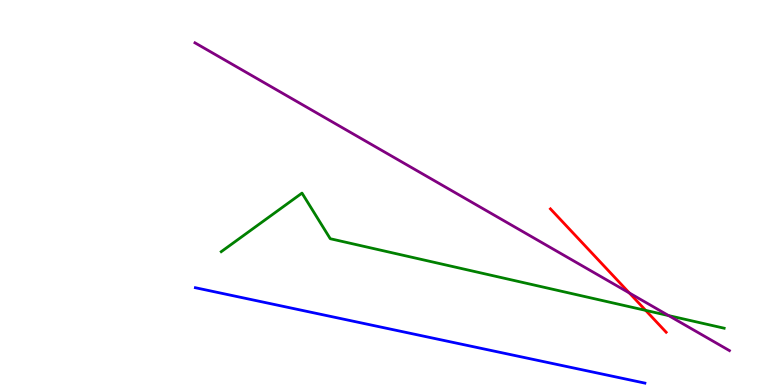[{'lines': ['blue', 'red'], 'intersections': []}, {'lines': ['green', 'red'], 'intersections': [{'x': 8.33, 'y': 1.94}]}, {'lines': ['purple', 'red'], 'intersections': [{'x': 8.12, 'y': 2.39}]}, {'lines': ['blue', 'green'], 'intersections': []}, {'lines': ['blue', 'purple'], 'intersections': []}, {'lines': ['green', 'purple'], 'intersections': [{'x': 8.63, 'y': 1.8}]}]